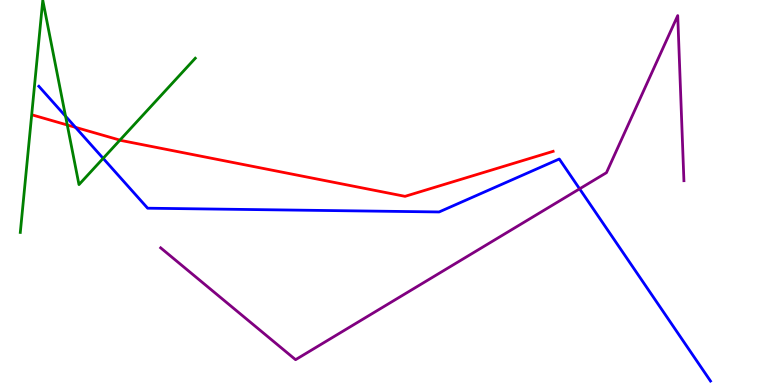[{'lines': ['blue', 'red'], 'intersections': [{'x': 0.974, 'y': 6.69}]}, {'lines': ['green', 'red'], 'intersections': [{'x': 0.868, 'y': 6.75}, {'x': 1.55, 'y': 6.36}]}, {'lines': ['purple', 'red'], 'intersections': []}, {'lines': ['blue', 'green'], 'intersections': [{'x': 0.846, 'y': 6.98}, {'x': 1.33, 'y': 5.89}]}, {'lines': ['blue', 'purple'], 'intersections': [{'x': 7.48, 'y': 5.1}]}, {'lines': ['green', 'purple'], 'intersections': []}]